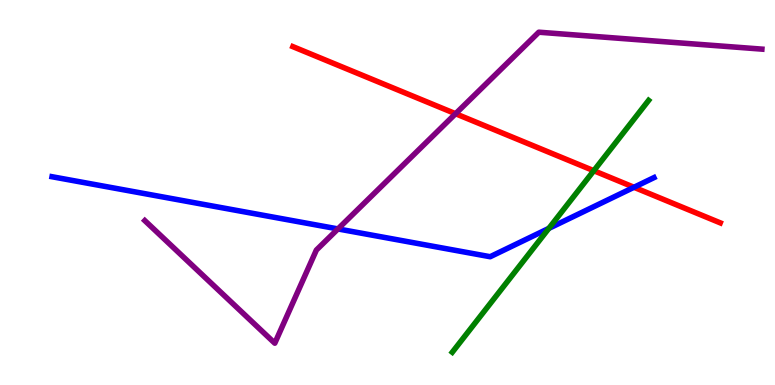[{'lines': ['blue', 'red'], 'intersections': [{'x': 8.18, 'y': 5.14}]}, {'lines': ['green', 'red'], 'intersections': [{'x': 7.66, 'y': 5.57}]}, {'lines': ['purple', 'red'], 'intersections': [{'x': 5.88, 'y': 7.05}]}, {'lines': ['blue', 'green'], 'intersections': [{'x': 7.08, 'y': 4.07}]}, {'lines': ['blue', 'purple'], 'intersections': [{'x': 4.36, 'y': 4.05}]}, {'lines': ['green', 'purple'], 'intersections': []}]